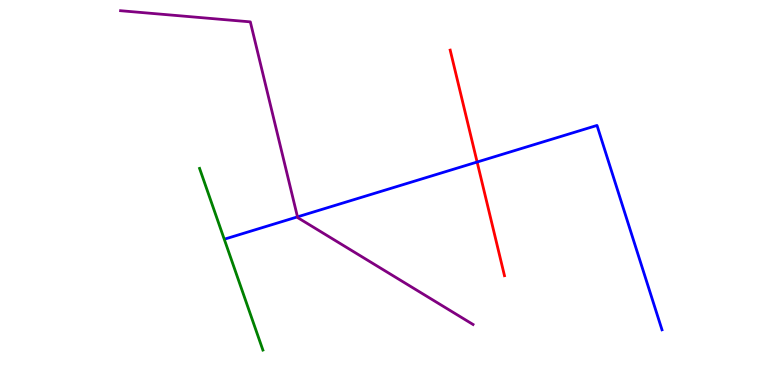[{'lines': ['blue', 'red'], 'intersections': [{'x': 6.16, 'y': 5.79}]}, {'lines': ['green', 'red'], 'intersections': []}, {'lines': ['purple', 'red'], 'intersections': []}, {'lines': ['blue', 'green'], 'intersections': []}, {'lines': ['blue', 'purple'], 'intersections': [{'x': 3.84, 'y': 4.37}]}, {'lines': ['green', 'purple'], 'intersections': []}]